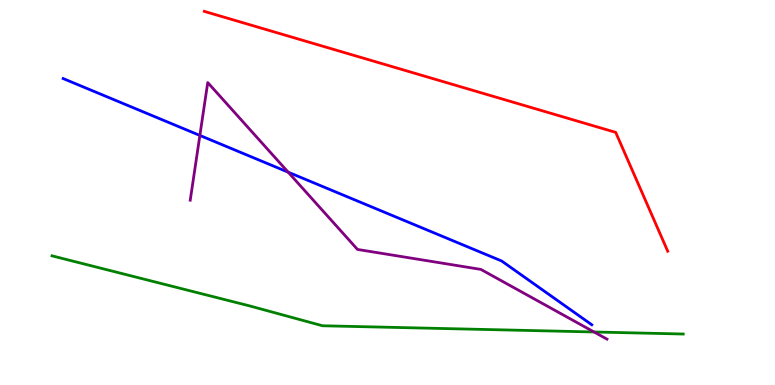[{'lines': ['blue', 'red'], 'intersections': []}, {'lines': ['green', 'red'], 'intersections': []}, {'lines': ['purple', 'red'], 'intersections': []}, {'lines': ['blue', 'green'], 'intersections': []}, {'lines': ['blue', 'purple'], 'intersections': [{'x': 2.58, 'y': 6.48}, {'x': 3.72, 'y': 5.53}]}, {'lines': ['green', 'purple'], 'intersections': [{'x': 7.66, 'y': 1.38}]}]